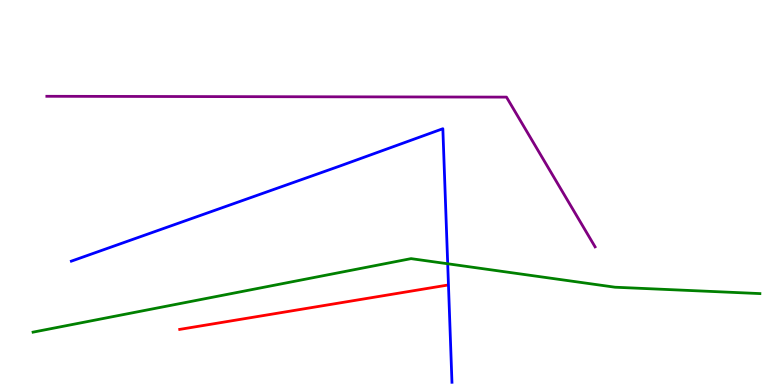[{'lines': ['blue', 'red'], 'intersections': []}, {'lines': ['green', 'red'], 'intersections': []}, {'lines': ['purple', 'red'], 'intersections': []}, {'lines': ['blue', 'green'], 'intersections': [{'x': 5.78, 'y': 3.15}]}, {'lines': ['blue', 'purple'], 'intersections': []}, {'lines': ['green', 'purple'], 'intersections': []}]